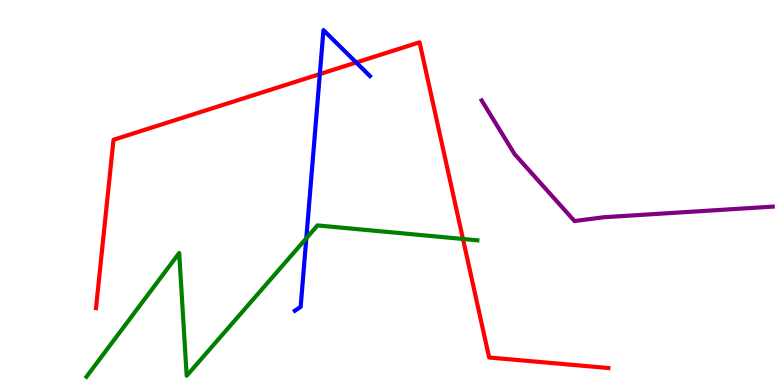[{'lines': ['blue', 'red'], 'intersections': [{'x': 4.13, 'y': 8.08}, {'x': 4.6, 'y': 8.38}]}, {'lines': ['green', 'red'], 'intersections': [{'x': 5.97, 'y': 3.79}]}, {'lines': ['purple', 'red'], 'intersections': []}, {'lines': ['blue', 'green'], 'intersections': [{'x': 3.95, 'y': 3.81}]}, {'lines': ['blue', 'purple'], 'intersections': []}, {'lines': ['green', 'purple'], 'intersections': []}]